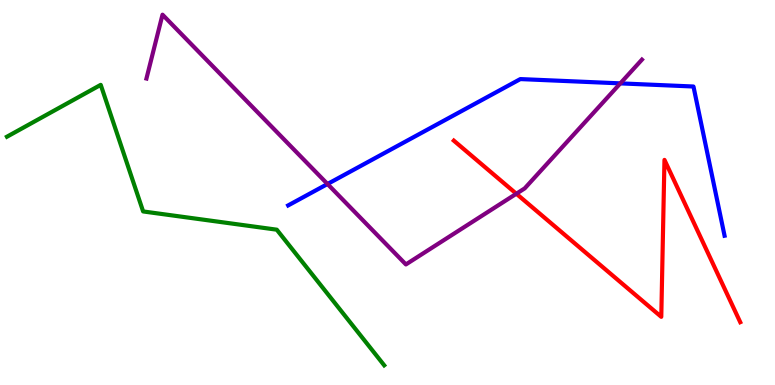[{'lines': ['blue', 'red'], 'intersections': []}, {'lines': ['green', 'red'], 'intersections': []}, {'lines': ['purple', 'red'], 'intersections': [{'x': 6.66, 'y': 4.97}]}, {'lines': ['blue', 'green'], 'intersections': []}, {'lines': ['blue', 'purple'], 'intersections': [{'x': 4.23, 'y': 5.22}, {'x': 8.0, 'y': 7.83}]}, {'lines': ['green', 'purple'], 'intersections': []}]